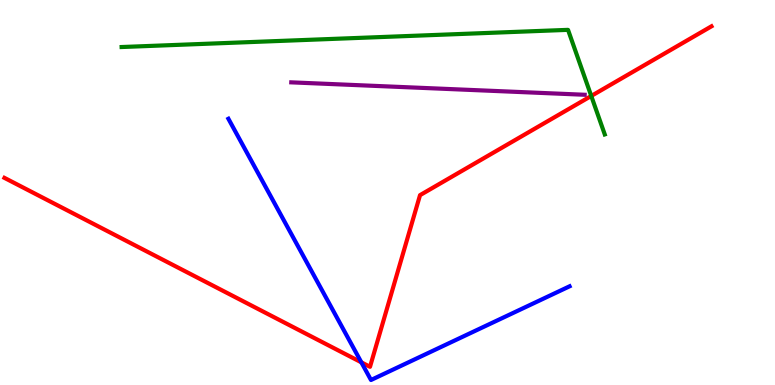[{'lines': ['blue', 'red'], 'intersections': [{'x': 4.66, 'y': 0.589}]}, {'lines': ['green', 'red'], 'intersections': [{'x': 7.63, 'y': 7.51}]}, {'lines': ['purple', 'red'], 'intersections': []}, {'lines': ['blue', 'green'], 'intersections': []}, {'lines': ['blue', 'purple'], 'intersections': []}, {'lines': ['green', 'purple'], 'intersections': []}]